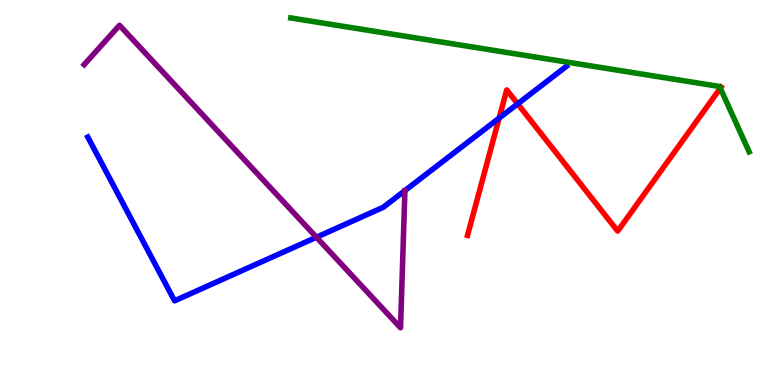[{'lines': ['blue', 'red'], 'intersections': [{'x': 6.44, 'y': 6.93}, {'x': 6.68, 'y': 7.3}]}, {'lines': ['green', 'red'], 'intersections': [{'x': 9.29, 'y': 7.71}]}, {'lines': ['purple', 'red'], 'intersections': []}, {'lines': ['blue', 'green'], 'intersections': []}, {'lines': ['blue', 'purple'], 'intersections': [{'x': 4.08, 'y': 3.84}]}, {'lines': ['green', 'purple'], 'intersections': []}]